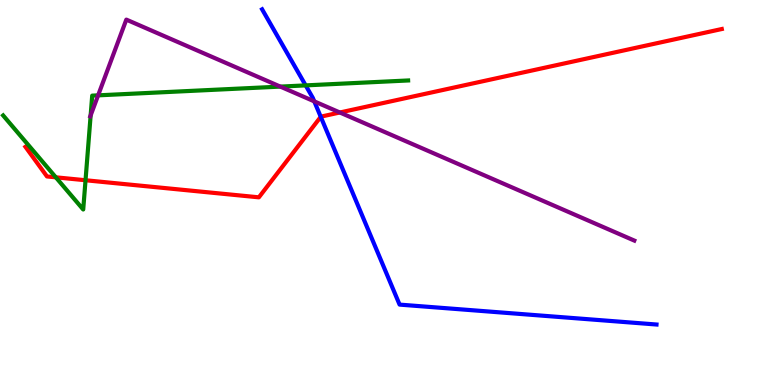[{'lines': ['blue', 'red'], 'intersections': [{'x': 4.14, 'y': 6.97}]}, {'lines': ['green', 'red'], 'intersections': [{'x': 0.72, 'y': 5.39}, {'x': 1.1, 'y': 5.32}]}, {'lines': ['purple', 'red'], 'intersections': [{'x': 4.39, 'y': 7.08}]}, {'lines': ['blue', 'green'], 'intersections': [{'x': 3.94, 'y': 7.78}]}, {'lines': ['blue', 'purple'], 'intersections': [{'x': 4.05, 'y': 7.37}]}, {'lines': ['green', 'purple'], 'intersections': [{'x': 1.17, 'y': 7.0}, {'x': 1.27, 'y': 7.52}, {'x': 3.62, 'y': 7.75}]}]